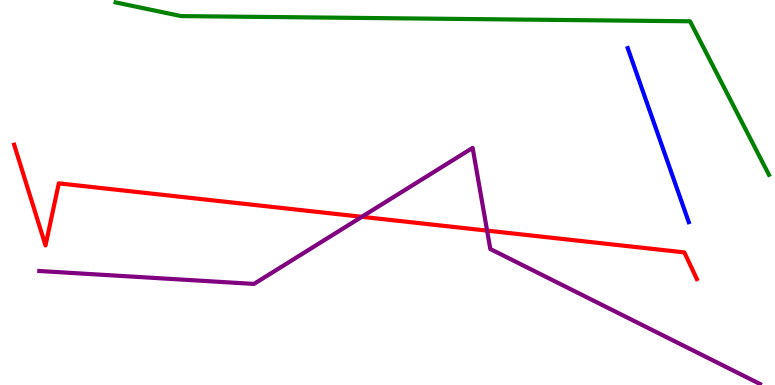[{'lines': ['blue', 'red'], 'intersections': []}, {'lines': ['green', 'red'], 'intersections': []}, {'lines': ['purple', 'red'], 'intersections': [{'x': 4.67, 'y': 4.37}, {'x': 6.29, 'y': 4.01}]}, {'lines': ['blue', 'green'], 'intersections': []}, {'lines': ['blue', 'purple'], 'intersections': []}, {'lines': ['green', 'purple'], 'intersections': []}]